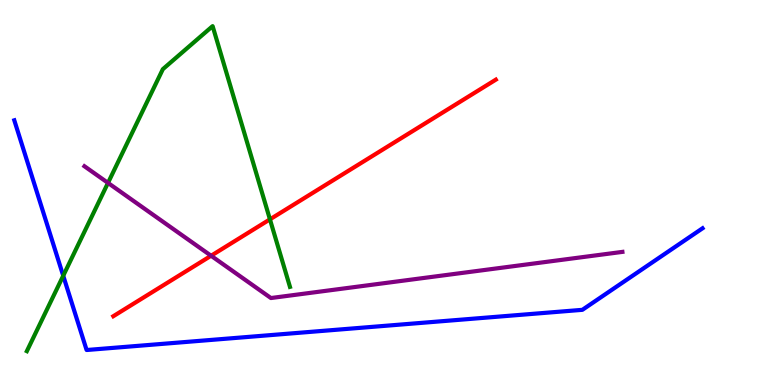[{'lines': ['blue', 'red'], 'intersections': []}, {'lines': ['green', 'red'], 'intersections': [{'x': 3.48, 'y': 4.3}]}, {'lines': ['purple', 'red'], 'intersections': [{'x': 2.72, 'y': 3.36}]}, {'lines': ['blue', 'green'], 'intersections': [{'x': 0.816, 'y': 2.84}]}, {'lines': ['blue', 'purple'], 'intersections': []}, {'lines': ['green', 'purple'], 'intersections': [{'x': 1.39, 'y': 5.25}]}]